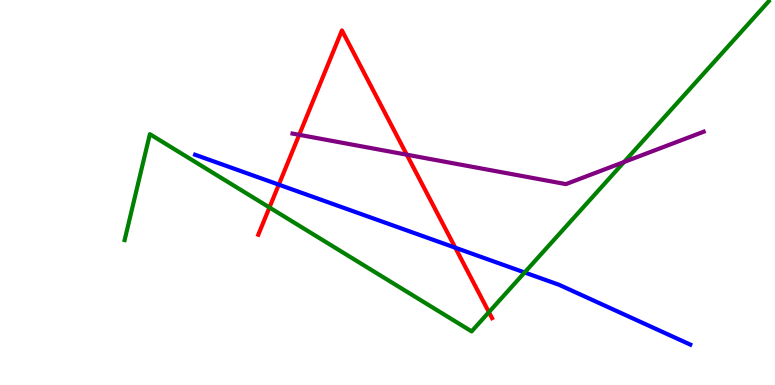[{'lines': ['blue', 'red'], 'intersections': [{'x': 3.6, 'y': 5.2}, {'x': 5.87, 'y': 3.57}]}, {'lines': ['green', 'red'], 'intersections': [{'x': 3.48, 'y': 4.61}, {'x': 6.31, 'y': 1.89}]}, {'lines': ['purple', 'red'], 'intersections': [{'x': 3.86, 'y': 6.5}, {'x': 5.25, 'y': 5.98}]}, {'lines': ['blue', 'green'], 'intersections': [{'x': 6.77, 'y': 2.92}]}, {'lines': ['blue', 'purple'], 'intersections': []}, {'lines': ['green', 'purple'], 'intersections': [{'x': 8.05, 'y': 5.79}]}]